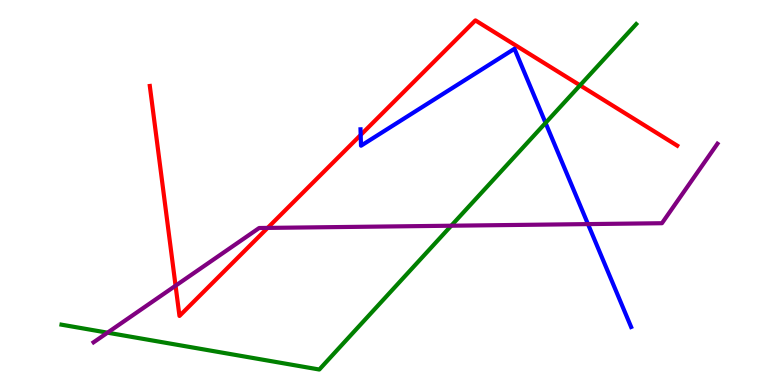[{'lines': ['blue', 'red'], 'intersections': [{'x': 4.65, 'y': 6.49}]}, {'lines': ['green', 'red'], 'intersections': [{'x': 7.48, 'y': 7.78}]}, {'lines': ['purple', 'red'], 'intersections': [{'x': 2.27, 'y': 2.58}, {'x': 3.45, 'y': 4.08}]}, {'lines': ['blue', 'green'], 'intersections': [{'x': 7.04, 'y': 6.81}]}, {'lines': ['blue', 'purple'], 'intersections': [{'x': 7.59, 'y': 4.18}]}, {'lines': ['green', 'purple'], 'intersections': [{'x': 1.39, 'y': 1.36}, {'x': 5.82, 'y': 4.14}]}]